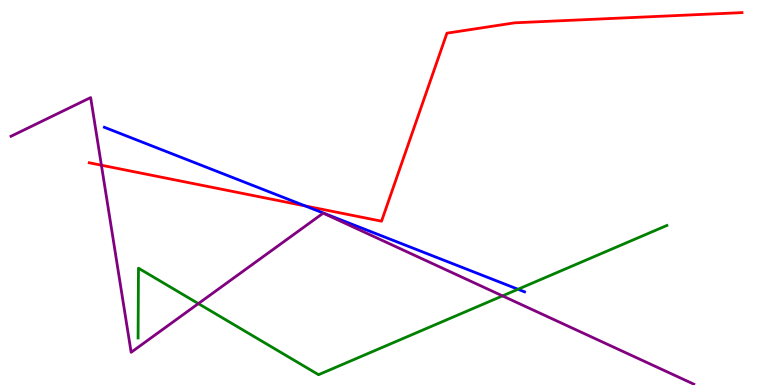[{'lines': ['blue', 'red'], 'intersections': [{'x': 3.94, 'y': 4.65}]}, {'lines': ['green', 'red'], 'intersections': []}, {'lines': ['purple', 'red'], 'intersections': [{'x': 1.31, 'y': 5.71}]}, {'lines': ['blue', 'green'], 'intersections': [{'x': 6.68, 'y': 2.49}]}, {'lines': ['blue', 'purple'], 'intersections': []}, {'lines': ['green', 'purple'], 'intersections': [{'x': 2.56, 'y': 2.11}, {'x': 6.48, 'y': 2.31}]}]